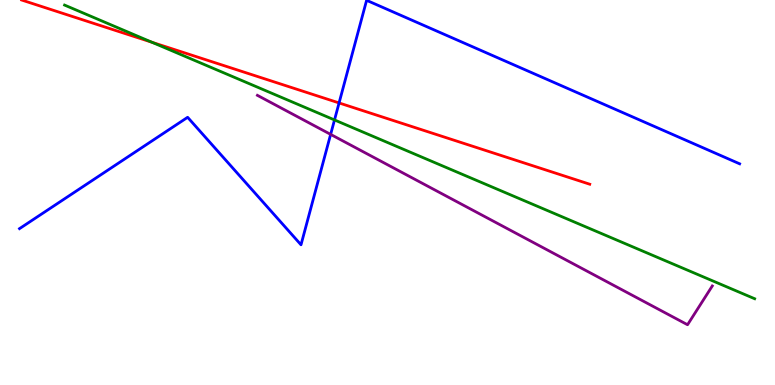[{'lines': ['blue', 'red'], 'intersections': [{'x': 4.38, 'y': 7.33}]}, {'lines': ['green', 'red'], 'intersections': [{'x': 1.96, 'y': 8.9}]}, {'lines': ['purple', 'red'], 'intersections': []}, {'lines': ['blue', 'green'], 'intersections': [{'x': 4.32, 'y': 6.88}]}, {'lines': ['blue', 'purple'], 'intersections': [{'x': 4.27, 'y': 6.51}]}, {'lines': ['green', 'purple'], 'intersections': []}]